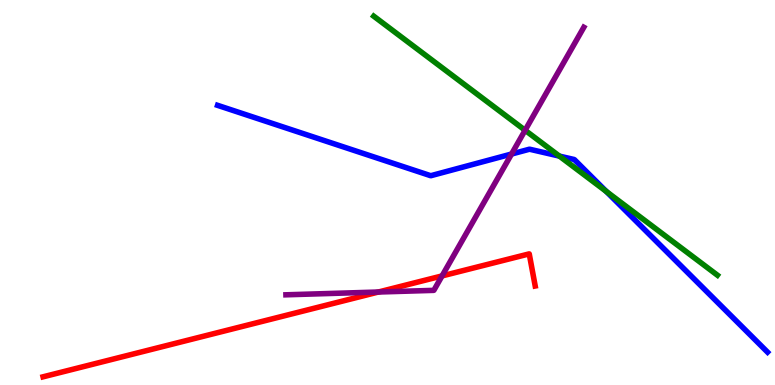[{'lines': ['blue', 'red'], 'intersections': []}, {'lines': ['green', 'red'], 'intersections': []}, {'lines': ['purple', 'red'], 'intersections': [{'x': 4.88, 'y': 2.42}, {'x': 5.7, 'y': 2.83}]}, {'lines': ['blue', 'green'], 'intersections': [{'x': 7.22, 'y': 5.95}, {'x': 7.82, 'y': 5.03}]}, {'lines': ['blue', 'purple'], 'intersections': [{'x': 6.6, 'y': 6.0}]}, {'lines': ['green', 'purple'], 'intersections': [{'x': 6.78, 'y': 6.62}]}]